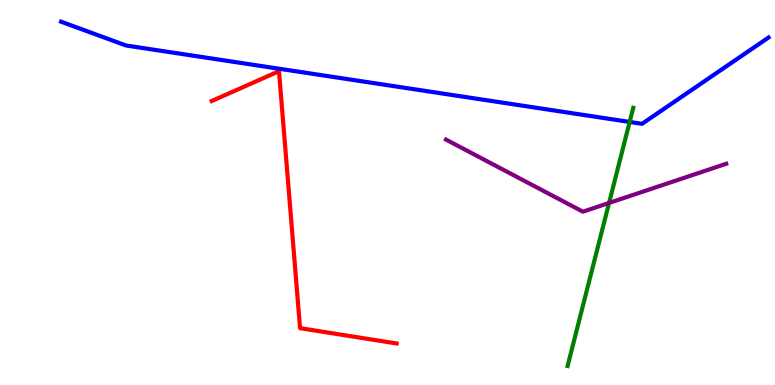[{'lines': ['blue', 'red'], 'intersections': []}, {'lines': ['green', 'red'], 'intersections': []}, {'lines': ['purple', 'red'], 'intersections': []}, {'lines': ['blue', 'green'], 'intersections': [{'x': 8.12, 'y': 6.83}]}, {'lines': ['blue', 'purple'], 'intersections': []}, {'lines': ['green', 'purple'], 'intersections': [{'x': 7.86, 'y': 4.73}]}]